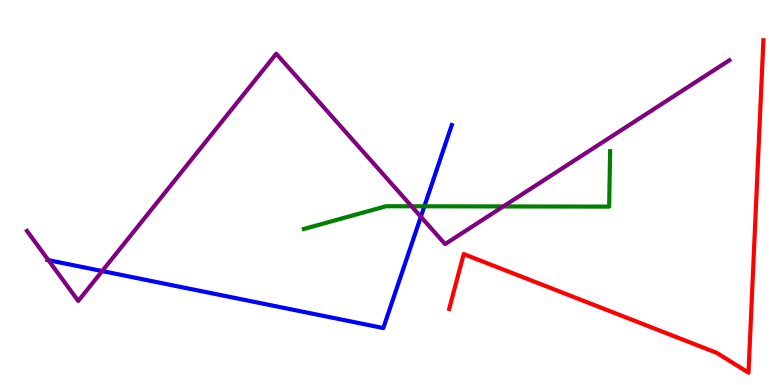[{'lines': ['blue', 'red'], 'intersections': []}, {'lines': ['green', 'red'], 'intersections': []}, {'lines': ['purple', 'red'], 'intersections': []}, {'lines': ['blue', 'green'], 'intersections': [{'x': 5.48, 'y': 4.64}]}, {'lines': ['blue', 'purple'], 'intersections': [{'x': 0.624, 'y': 3.24}, {'x': 1.32, 'y': 2.96}, {'x': 5.43, 'y': 4.37}]}, {'lines': ['green', 'purple'], 'intersections': [{'x': 5.31, 'y': 4.64}, {'x': 6.49, 'y': 4.64}]}]